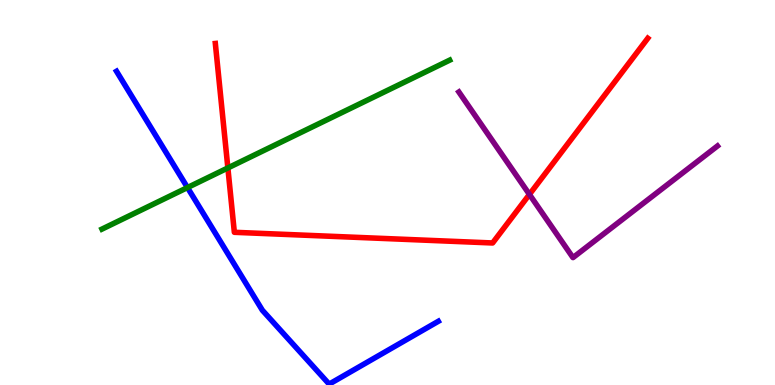[{'lines': ['blue', 'red'], 'intersections': []}, {'lines': ['green', 'red'], 'intersections': [{'x': 2.94, 'y': 5.64}]}, {'lines': ['purple', 'red'], 'intersections': [{'x': 6.83, 'y': 4.95}]}, {'lines': ['blue', 'green'], 'intersections': [{'x': 2.42, 'y': 5.13}]}, {'lines': ['blue', 'purple'], 'intersections': []}, {'lines': ['green', 'purple'], 'intersections': []}]